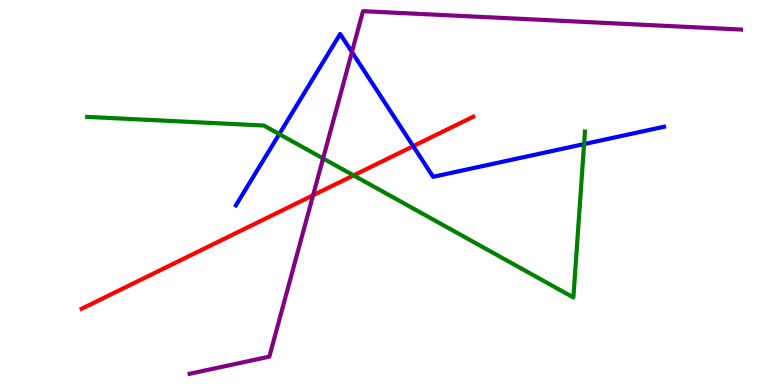[{'lines': ['blue', 'red'], 'intersections': [{'x': 5.33, 'y': 6.2}]}, {'lines': ['green', 'red'], 'intersections': [{'x': 4.56, 'y': 5.44}]}, {'lines': ['purple', 'red'], 'intersections': [{'x': 4.04, 'y': 4.93}]}, {'lines': ['blue', 'green'], 'intersections': [{'x': 3.6, 'y': 6.52}, {'x': 7.54, 'y': 6.26}]}, {'lines': ['blue', 'purple'], 'intersections': [{'x': 4.54, 'y': 8.65}]}, {'lines': ['green', 'purple'], 'intersections': [{'x': 4.17, 'y': 5.88}]}]